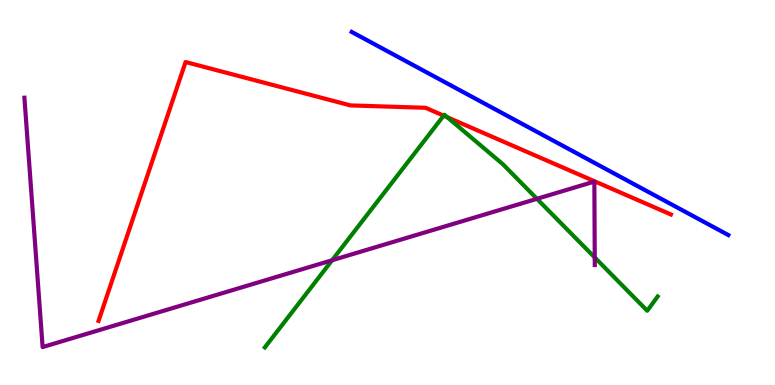[{'lines': ['blue', 'red'], 'intersections': []}, {'lines': ['green', 'red'], 'intersections': [{'x': 5.72, 'y': 7.0}, {'x': 5.77, 'y': 6.95}]}, {'lines': ['purple', 'red'], 'intersections': []}, {'lines': ['blue', 'green'], 'intersections': []}, {'lines': ['blue', 'purple'], 'intersections': []}, {'lines': ['green', 'purple'], 'intersections': [{'x': 4.29, 'y': 3.24}, {'x': 6.93, 'y': 4.84}, {'x': 7.67, 'y': 3.31}]}]